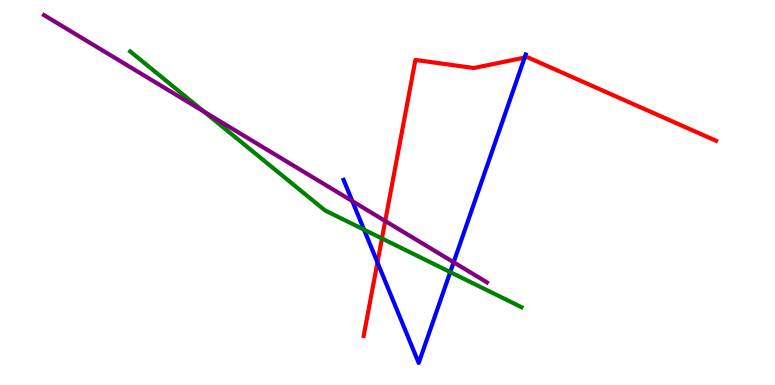[{'lines': ['blue', 'red'], 'intersections': [{'x': 4.87, 'y': 3.18}, {'x': 6.77, 'y': 8.5}]}, {'lines': ['green', 'red'], 'intersections': [{'x': 4.93, 'y': 3.81}]}, {'lines': ['purple', 'red'], 'intersections': [{'x': 4.97, 'y': 4.26}]}, {'lines': ['blue', 'green'], 'intersections': [{'x': 4.7, 'y': 4.04}, {'x': 5.81, 'y': 2.93}]}, {'lines': ['blue', 'purple'], 'intersections': [{'x': 4.55, 'y': 4.78}, {'x': 5.85, 'y': 3.19}]}, {'lines': ['green', 'purple'], 'intersections': [{'x': 2.63, 'y': 7.1}]}]